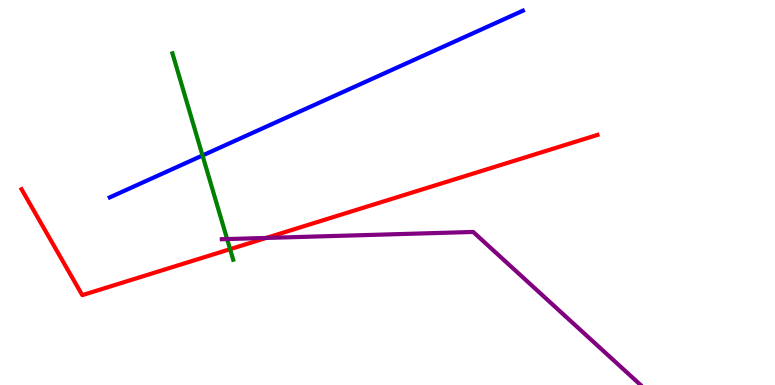[{'lines': ['blue', 'red'], 'intersections': []}, {'lines': ['green', 'red'], 'intersections': [{'x': 2.97, 'y': 3.53}]}, {'lines': ['purple', 'red'], 'intersections': [{'x': 3.44, 'y': 3.82}]}, {'lines': ['blue', 'green'], 'intersections': [{'x': 2.61, 'y': 5.96}]}, {'lines': ['blue', 'purple'], 'intersections': []}, {'lines': ['green', 'purple'], 'intersections': [{'x': 2.93, 'y': 3.79}]}]